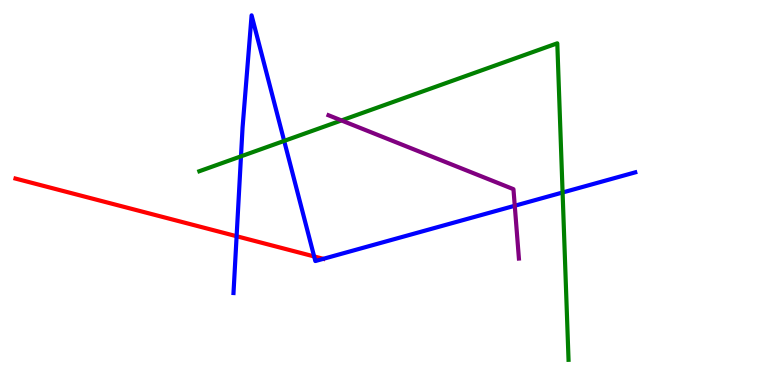[{'lines': ['blue', 'red'], 'intersections': [{'x': 3.05, 'y': 3.86}, {'x': 4.05, 'y': 3.34}, {'x': 4.17, 'y': 3.28}]}, {'lines': ['green', 'red'], 'intersections': []}, {'lines': ['purple', 'red'], 'intersections': []}, {'lines': ['blue', 'green'], 'intersections': [{'x': 3.11, 'y': 5.94}, {'x': 3.67, 'y': 6.34}, {'x': 7.26, 'y': 5.0}]}, {'lines': ['blue', 'purple'], 'intersections': [{'x': 6.64, 'y': 4.66}]}, {'lines': ['green', 'purple'], 'intersections': [{'x': 4.41, 'y': 6.87}]}]